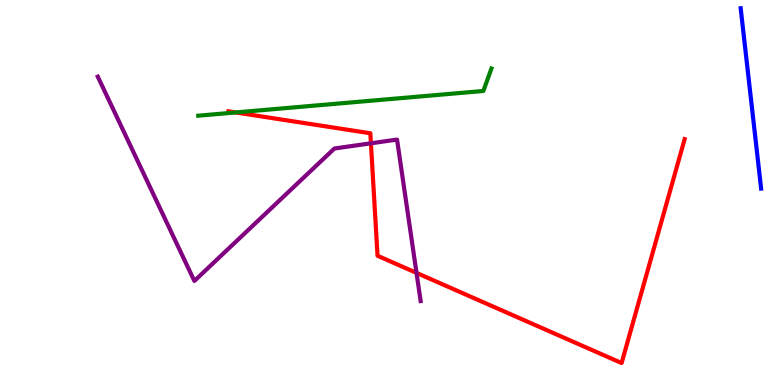[{'lines': ['blue', 'red'], 'intersections': []}, {'lines': ['green', 'red'], 'intersections': [{'x': 3.04, 'y': 7.08}]}, {'lines': ['purple', 'red'], 'intersections': [{'x': 4.79, 'y': 6.28}, {'x': 5.37, 'y': 2.91}]}, {'lines': ['blue', 'green'], 'intersections': []}, {'lines': ['blue', 'purple'], 'intersections': []}, {'lines': ['green', 'purple'], 'intersections': []}]